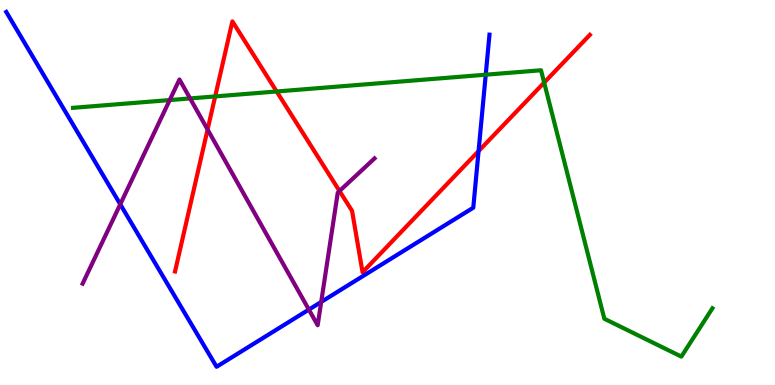[{'lines': ['blue', 'red'], 'intersections': [{'x': 6.18, 'y': 6.08}]}, {'lines': ['green', 'red'], 'intersections': [{'x': 2.78, 'y': 7.5}, {'x': 3.57, 'y': 7.62}, {'x': 7.02, 'y': 7.85}]}, {'lines': ['purple', 'red'], 'intersections': [{'x': 2.68, 'y': 6.64}, {'x': 4.38, 'y': 5.04}]}, {'lines': ['blue', 'green'], 'intersections': [{'x': 6.27, 'y': 8.06}]}, {'lines': ['blue', 'purple'], 'intersections': [{'x': 1.55, 'y': 4.69}, {'x': 3.99, 'y': 1.96}, {'x': 4.14, 'y': 2.16}]}, {'lines': ['green', 'purple'], 'intersections': [{'x': 2.19, 'y': 7.4}, {'x': 2.45, 'y': 7.44}]}]